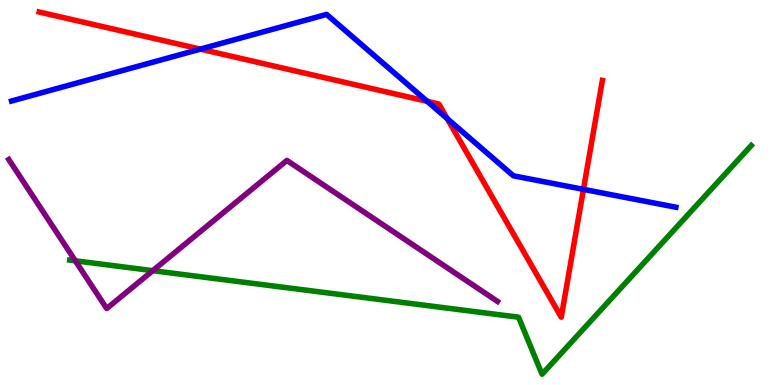[{'lines': ['blue', 'red'], 'intersections': [{'x': 2.59, 'y': 8.72}, {'x': 5.51, 'y': 7.37}, {'x': 5.77, 'y': 6.92}, {'x': 7.53, 'y': 5.08}]}, {'lines': ['green', 'red'], 'intersections': []}, {'lines': ['purple', 'red'], 'intersections': []}, {'lines': ['blue', 'green'], 'intersections': []}, {'lines': ['blue', 'purple'], 'intersections': []}, {'lines': ['green', 'purple'], 'intersections': [{'x': 0.972, 'y': 3.23}, {'x': 1.97, 'y': 2.97}]}]